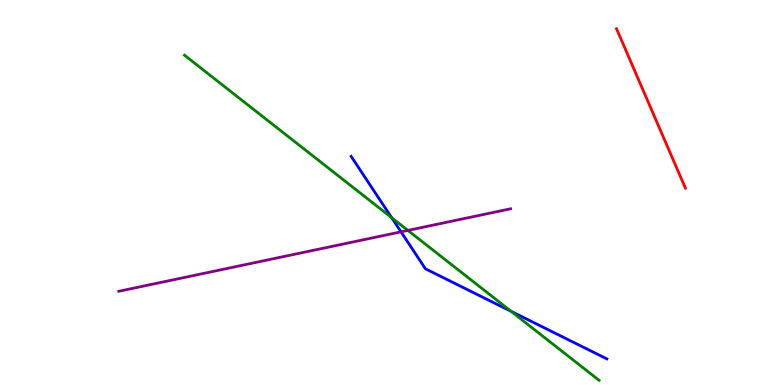[{'lines': ['blue', 'red'], 'intersections': []}, {'lines': ['green', 'red'], 'intersections': []}, {'lines': ['purple', 'red'], 'intersections': []}, {'lines': ['blue', 'green'], 'intersections': [{'x': 5.05, 'y': 4.35}, {'x': 6.59, 'y': 1.91}]}, {'lines': ['blue', 'purple'], 'intersections': [{'x': 5.17, 'y': 3.98}]}, {'lines': ['green', 'purple'], 'intersections': [{'x': 5.26, 'y': 4.02}]}]